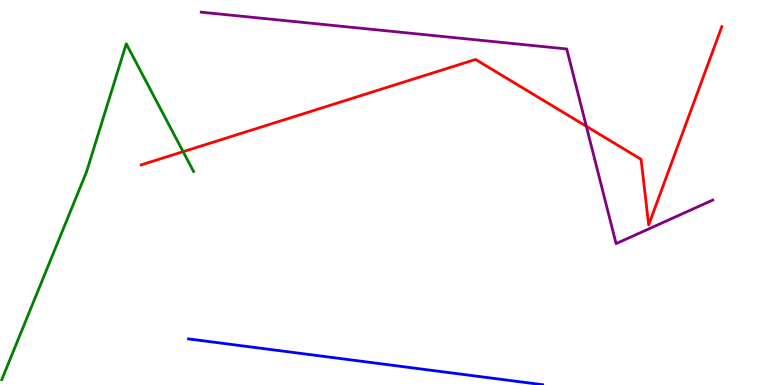[{'lines': ['blue', 'red'], 'intersections': []}, {'lines': ['green', 'red'], 'intersections': [{'x': 2.36, 'y': 6.06}]}, {'lines': ['purple', 'red'], 'intersections': [{'x': 7.57, 'y': 6.72}]}, {'lines': ['blue', 'green'], 'intersections': []}, {'lines': ['blue', 'purple'], 'intersections': []}, {'lines': ['green', 'purple'], 'intersections': []}]